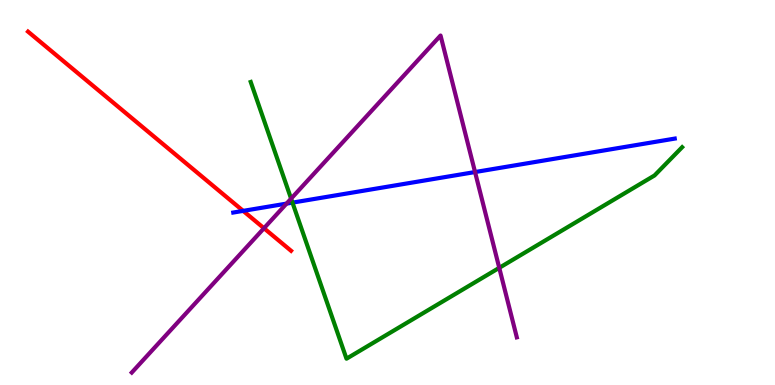[{'lines': ['blue', 'red'], 'intersections': [{'x': 3.14, 'y': 4.52}]}, {'lines': ['green', 'red'], 'intersections': []}, {'lines': ['purple', 'red'], 'intersections': [{'x': 3.41, 'y': 4.07}]}, {'lines': ['blue', 'green'], 'intersections': [{'x': 3.77, 'y': 4.74}]}, {'lines': ['blue', 'purple'], 'intersections': [{'x': 3.7, 'y': 4.71}, {'x': 6.13, 'y': 5.53}]}, {'lines': ['green', 'purple'], 'intersections': [{'x': 3.76, 'y': 4.84}, {'x': 6.44, 'y': 3.04}]}]